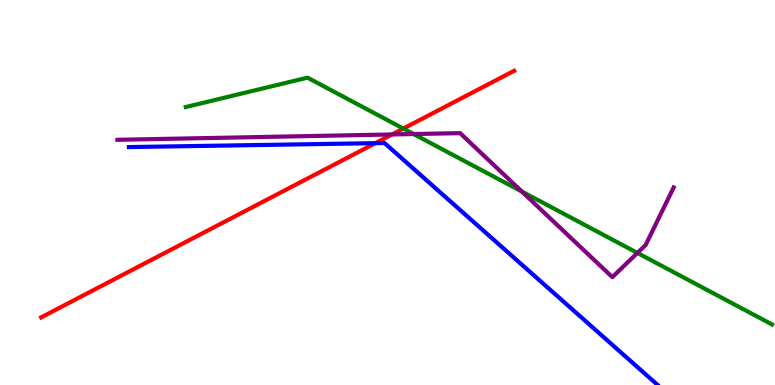[{'lines': ['blue', 'red'], 'intersections': [{'x': 4.84, 'y': 6.28}]}, {'lines': ['green', 'red'], 'intersections': [{'x': 5.2, 'y': 6.66}]}, {'lines': ['purple', 'red'], 'intersections': [{'x': 5.06, 'y': 6.51}]}, {'lines': ['blue', 'green'], 'intersections': []}, {'lines': ['blue', 'purple'], 'intersections': []}, {'lines': ['green', 'purple'], 'intersections': [{'x': 5.34, 'y': 6.52}, {'x': 6.73, 'y': 5.03}, {'x': 8.22, 'y': 3.43}]}]